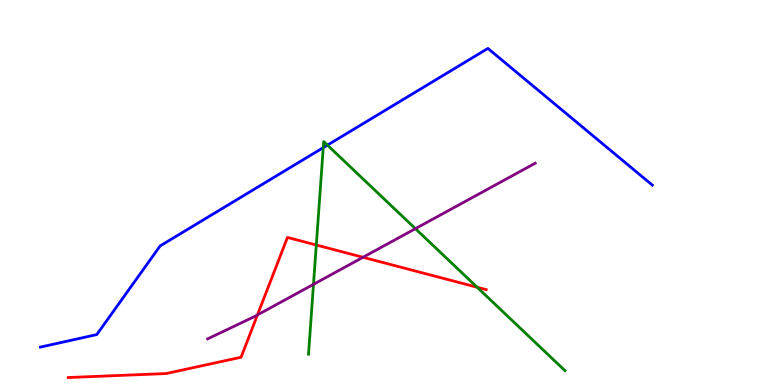[{'lines': ['blue', 'red'], 'intersections': []}, {'lines': ['green', 'red'], 'intersections': [{'x': 4.08, 'y': 3.64}, {'x': 6.16, 'y': 2.54}]}, {'lines': ['purple', 'red'], 'intersections': [{'x': 3.32, 'y': 1.82}, {'x': 4.68, 'y': 3.32}]}, {'lines': ['blue', 'green'], 'intersections': [{'x': 4.17, 'y': 6.17}, {'x': 4.22, 'y': 6.23}]}, {'lines': ['blue', 'purple'], 'intersections': []}, {'lines': ['green', 'purple'], 'intersections': [{'x': 4.05, 'y': 2.61}, {'x': 5.36, 'y': 4.06}]}]